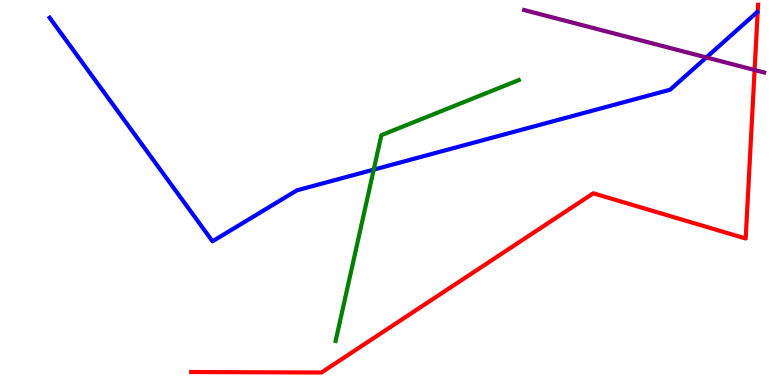[{'lines': ['blue', 'red'], 'intersections': []}, {'lines': ['green', 'red'], 'intersections': []}, {'lines': ['purple', 'red'], 'intersections': [{'x': 9.74, 'y': 8.18}]}, {'lines': ['blue', 'green'], 'intersections': [{'x': 4.82, 'y': 5.59}]}, {'lines': ['blue', 'purple'], 'intersections': [{'x': 9.11, 'y': 8.51}]}, {'lines': ['green', 'purple'], 'intersections': []}]